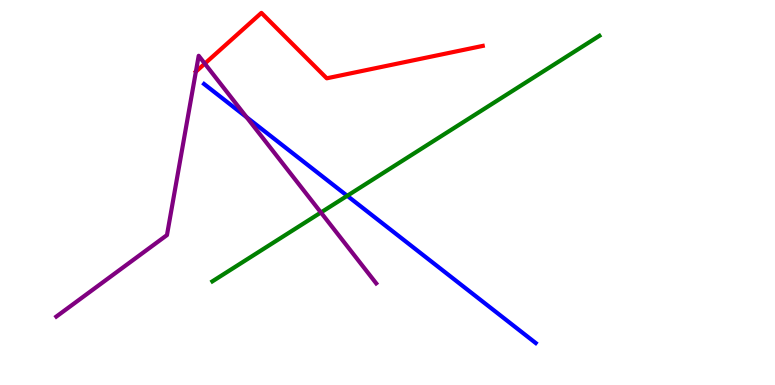[{'lines': ['blue', 'red'], 'intersections': []}, {'lines': ['green', 'red'], 'intersections': []}, {'lines': ['purple', 'red'], 'intersections': [{'x': 2.53, 'y': 8.14}, {'x': 2.64, 'y': 8.35}]}, {'lines': ['blue', 'green'], 'intersections': [{'x': 4.48, 'y': 4.91}]}, {'lines': ['blue', 'purple'], 'intersections': [{'x': 3.18, 'y': 6.96}]}, {'lines': ['green', 'purple'], 'intersections': [{'x': 4.14, 'y': 4.48}]}]